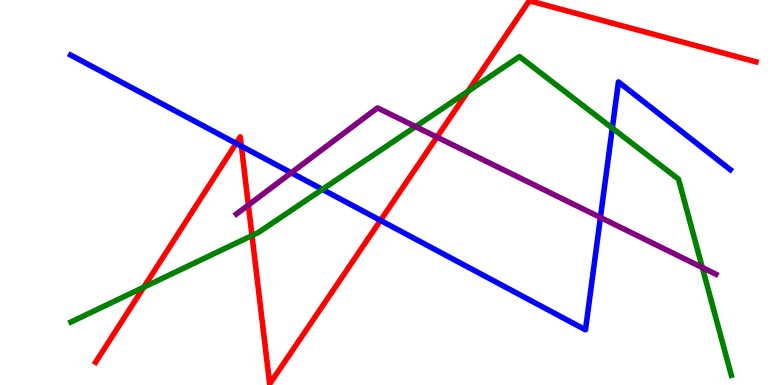[{'lines': ['blue', 'red'], 'intersections': [{'x': 3.05, 'y': 6.28}, {'x': 3.11, 'y': 6.2}, {'x': 4.91, 'y': 4.28}]}, {'lines': ['green', 'red'], 'intersections': [{'x': 1.85, 'y': 2.54}, {'x': 3.25, 'y': 3.88}, {'x': 6.04, 'y': 7.63}]}, {'lines': ['purple', 'red'], 'intersections': [{'x': 3.2, 'y': 4.67}, {'x': 5.64, 'y': 6.44}]}, {'lines': ['blue', 'green'], 'intersections': [{'x': 4.16, 'y': 5.08}, {'x': 7.9, 'y': 6.67}]}, {'lines': ['blue', 'purple'], 'intersections': [{'x': 3.76, 'y': 5.51}, {'x': 7.75, 'y': 4.35}]}, {'lines': ['green', 'purple'], 'intersections': [{'x': 5.36, 'y': 6.71}, {'x': 9.06, 'y': 3.05}]}]